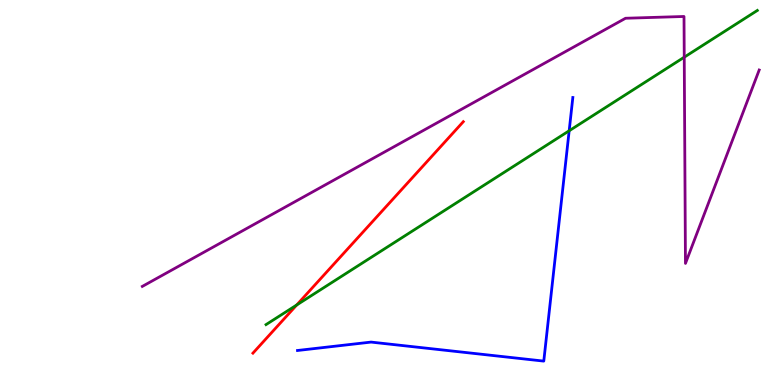[{'lines': ['blue', 'red'], 'intersections': []}, {'lines': ['green', 'red'], 'intersections': [{'x': 3.83, 'y': 2.08}]}, {'lines': ['purple', 'red'], 'intersections': []}, {'lines': ['blue', 'green'], 'intersections': [{'x': 7.34, 'y': 6.6}]}, {'lines': ['blue', 'purple'], 'intersections': []}, {'lines': ['green', 'purple'], 'intersections': [{'x': 8.83, 'y': 8.51}]}]